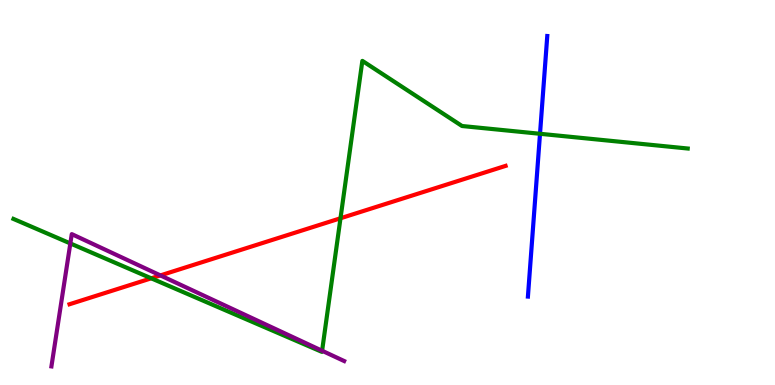[{'lines': ['blue', 'red'], 'intersections': []}, {'lines': ['green', 'red'], 'intersections': [{'x': 1.95, 'y': 2.77}, {'x': 4.39, 'y': 4.33}]}, {'lines': ['purple', 'red'], 'intersections': [{'x': 2.07, 'y': 2.85}]}, {'lines': ['blue', 'green'], 'intersections': [{'x': 6.97, 'y': 6.53}]}, {'lines': ['blue', 'purple'], 'intersections': []}, {'lines': ['green', 'purple'], 'intersections': [{'x': 0.908, 'y': 3.68}, {'x': 4.16, 'y': 0.89}]}]